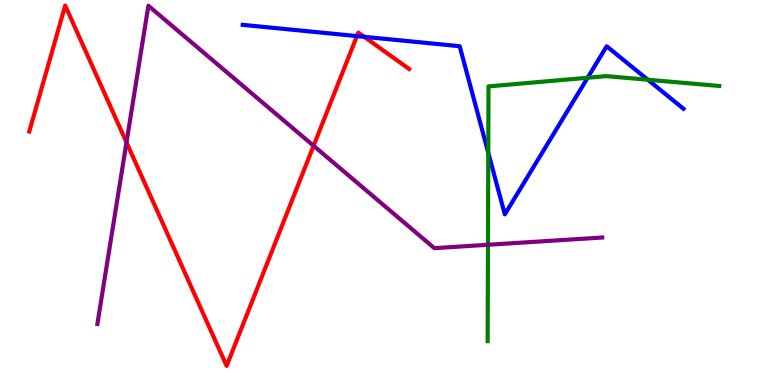[{'lines': ['blue', 'red'], 'intersections': [{'x': 4.61, 'y': 9.06}, {'x': 4.7, 'y': 9.04}]}, {'lines': ['green', 'red'], 'intersections': []}, {'lines': ['purple', 'red'], 'intersections': [{'x': 1.63, 'y': 6.3}, {'x': 4.05, 'y': 6.21}]}, {'lines': ['blue', 'green'], 'intersections': [{'x': 6.3, 'y': 6.03}, {'x': 7.58, 'y': 7.98}, {'x': 8.36, 'y': 7.93}]}, {'lines': ['blue', 'purple'], 'intersections': []}, {'lines': ['green', 'purple'], 'intersections': [{'x': 6.3, 'y': 3.64}]}]